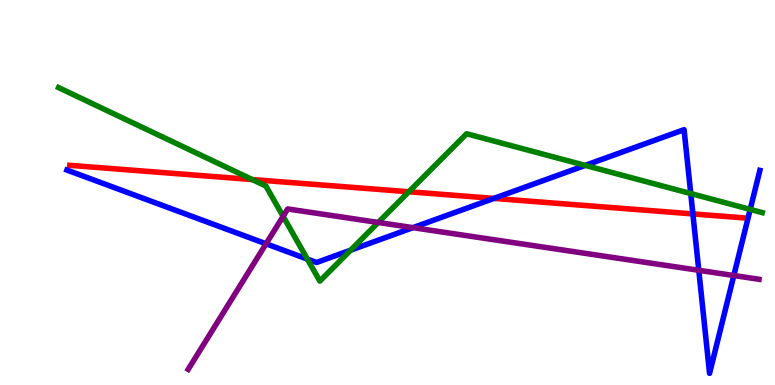[{'lines': ['blue', 'red'], 'intersections': [{'x': 6.37, 'y': 4.85}, {'x': 8.94, 'y': 4.44}]}, {'lines': ['green', 'red'], 'intersections': [{'x': 3.26, 'y': 5.34}, {'x': 5.28, 'y': 5.02}]}, {'lines': ['purple', 'red'], 'intersections': []}, {'lines': ['blue', 'green'], 'intersections': [{'x': 3.97, 'y': 3.27}, {'x': 4.52, 'y': 3.5}, {'x': 7.55, 'y': 5.7}, {'x': 8.91, 'y': 4.97}, {'x': 9.68, 'y': 4.56}]}, {'lines': ['blue', 'purple'], 'intersections': [{'x': 3.43, 'y': 3.67}, {'x': 5.33, 'y': 4.09}, {'x': 9.02, 'y': 2.98}, {'x': 9.47, 'y': 2.84}]}, {'lines': ['green', 'purple'], 'intersections': [{'x': 3.65, 'y': 4.38}, {'x': 4.88, 'y': 4.22}]}]